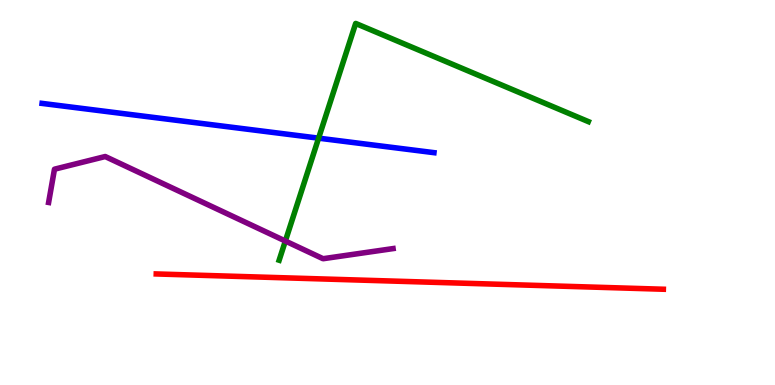[{'lines': ['blue', 'red'], 'intersections': []}, {'lines': ['green', 'red'], 'intersections': []}, {'lines': ['purple', 'red'], 'intersections': []}, {'lines': ['blue', 'green'], 'intersections': [{'x': 4.11, 'y': 6.41}]}, {'lines': ['blue', 'purple'], 'intersections': []}, {'lines': ['green', 'purple'], 'intersections': [{'x': 3.68, 'y': 3.74}]}]